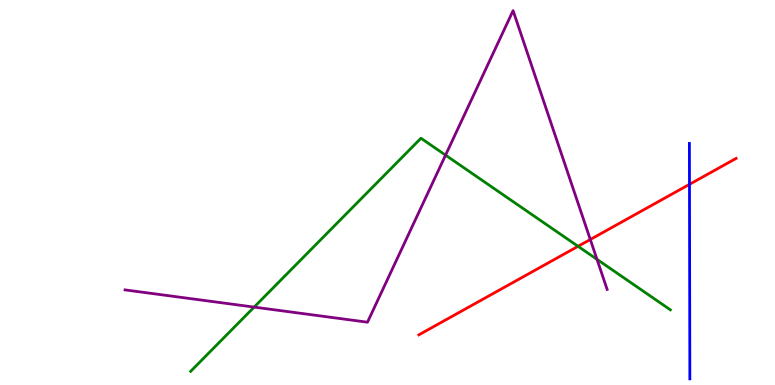[{'lines': ['blue', 'red'], 'intersections': [{'x': 8.9, 'y': 5.21}]}, {'lines': ['green', 'red'], 'intersections': [{'x': 7.46, 'y': 3.6}]}, {'lines': ['purple', 'red'], 'intersections': [{'x': 7.62, 'y': 3.78}]}, {'lines': ['blue', 'green'], 'intersections': []}, {'lines': ['blue', 'purple'], 'intersections': []}, {'lines': ['green', 'purple'], 'intersections': [{'x': 3.28, 'y': 2.02}, {'x': 5.75, 'y': 5.97}, {'x': 7.7, 'y': 3.26}]}]